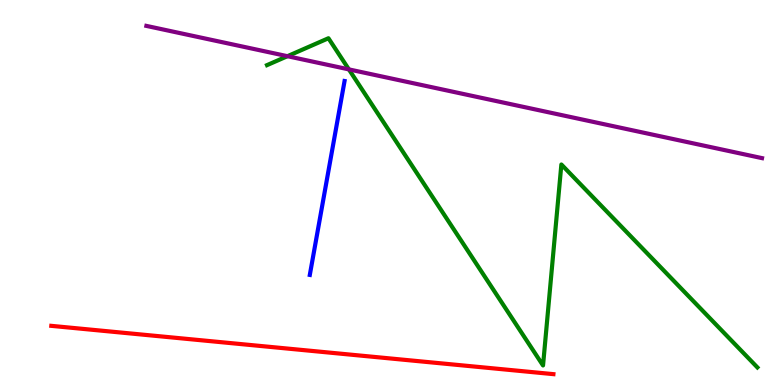[{'lines': ['blue', 'red'], 'intersections': []}, {'lines': ['green', 'red'], 'intersections': []}, {'lines': ['purple', 'red'], 'intersections': []}, {'lines': ['blue', 'green'], 'intersections': []}, {'lines': ['blue', 'purple'], 'intersections': []}, {'lines': ['green', 'purple'], 'intersections': [{'x': 3.71, 'y': 8.54}, {'x': 4.5, 'y': 8.2}]}]